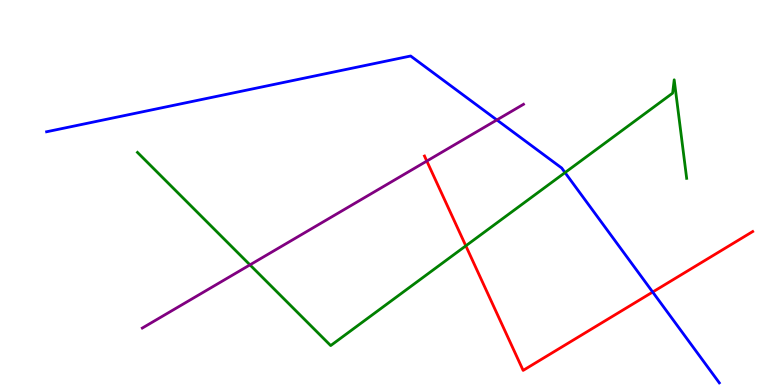[{'lines': ['blue', 'red'], 'intersections': [{'x': 8.42, 'y': 2.41}]}, {'lines': ['green', 'red'], 'intersections': [{'x': 6.01, 'y': 3.61}]}, {'lines': ['purple', 'red'], 'intersections': [{'x': 5.51, 'y': 5.82}]}, {'lines': ['blue', 'green'], 'intersections': [{'x': 7.29, 'y': 5.52}]}, {'lines': ['blue', 'purple'], 'intersections': [{'x': 6.41, 'y': 6.88}]}, {'lines': ['green', 'purple'], 'intersections': [{'x': 3.23, 'y': 3.12}]}]